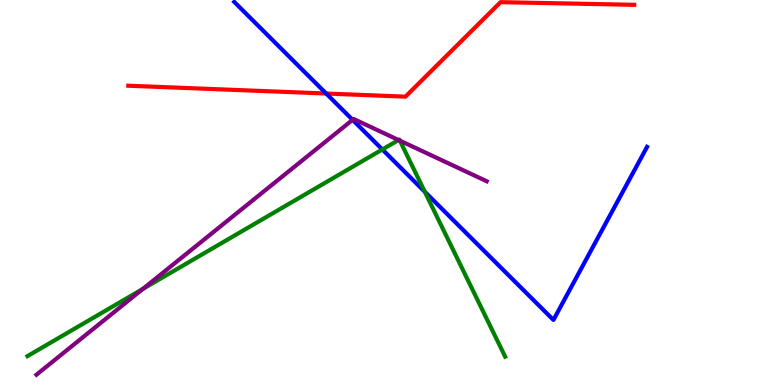[{'lines': ['blue', 'red'], 'intersections': [{'x': 4.21, 'y': 7.57}]}, {'lines': ['green', 'red'], 'intersections': []}, {'lines': ['purple', 'red'], 'intersections': []}, {'lines': ['blue', 'green'], 'intersections': [{'x': 4.93, 'y': 6.12}, {'x': 5.48, 'y': 5.02}]}, {'lines': ['blue', 'purple'], 'intersections': [{'x': 4.55, 'y': 6.89}]}, {'lines': ['green', 'purple'], 'intersections': [{'x': 1.84, 'y': 2.5}, {'x': 5.14, 'y': 6.36}, {'x': 5.16, 'y': 6.35}]}]